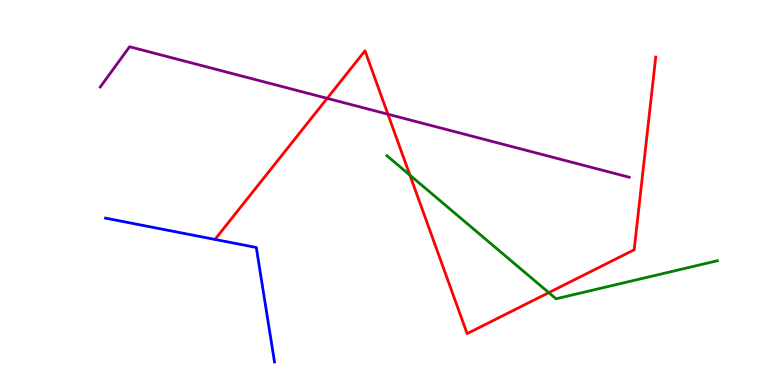[{'lines': ['blue', 'red'], 'intersections': []}, {'lines': ['green', 'red'], 'intersections': [{'x': 5.29, 'y': 5.45}, {'x': 7.08, 'y': 2.4}]}, {'lines': ['purple', 'red'], 'intersections': [{'x': 4.22, 'y': 7.45}, {'x': 5.01, 'y': 7.03}]}, {'lines': ['blue', 'green'], 'intersections': []}, {'lines': ['blue', 'purple'], 'intersections': []}, {'lines': ['green', 'purple'], 'intersections': []}]